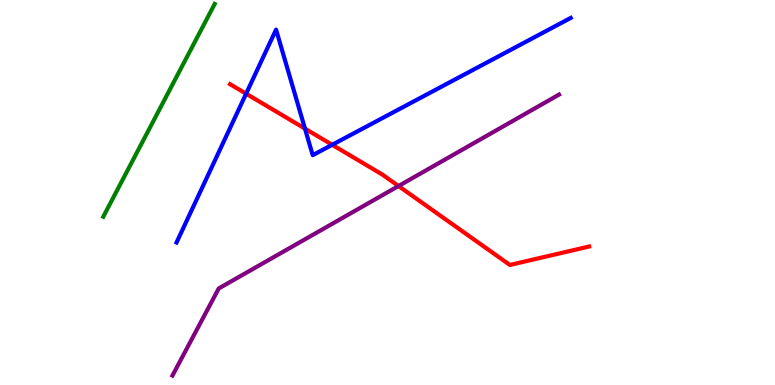[{'lines': ['blue', 'red'], 'intersections': [{'x': 3.18, 'y': 7.57}, {'x': 3.94, 'y': 6.66}, {'x': 4.29, 'y': 6.24}]}, {'lines': ['green', 'red'], 'intersections': []}, {'lines': ['purple', 'red'], 'intersections': [{'x': 5.14, 'y': 5.17}]}, {'lines': ['blue', 'green'], 'intersections': []}, {'lines': ['blue', 'purple'], 'intersections': []}, {'lines': ['green', 'purple'], 'intersections': []}]